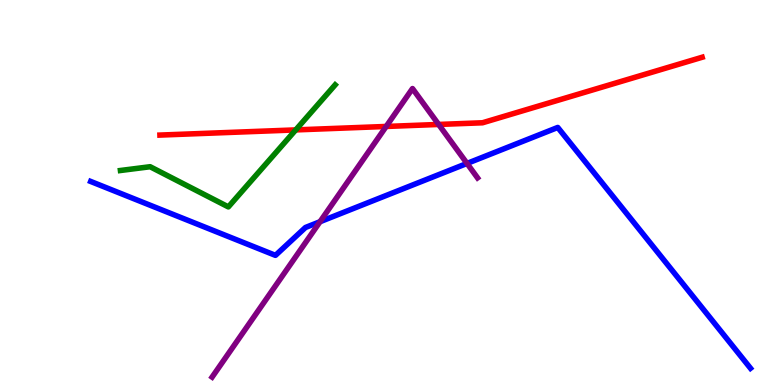[{'lines': ['blue', 'red'], 'intersections': []}, {'lines': ['green', 'red'], 'intersections': [{'x': 3.82, 'y': 6.63}]}, {'lines': ['purple', 'red'], 'intersections': [{'x': 4.98, 'y': 6.72}, {'x': 5.66, 'y': 6.77}]}, {'lines': ['blue', 'green'], 'intersections': []}, {'lines': ['blue', 'purple'], 'intersections': [{'x': 4.13, 'y': 4.24}, {'x': 6.03, 'y': 5.76}]}, {'lines': ['green', 'purple'], 'intersections': []}]